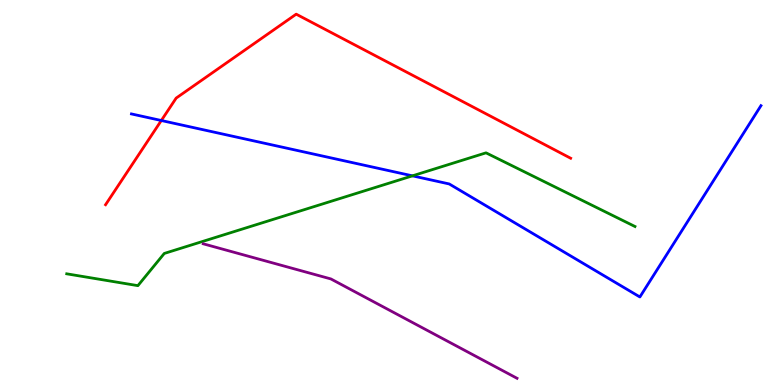[{'lines': ['blue', 'red'], 'intersections': [{'x': 2.08, 'y': 6.87}]}, {'lines': ['green', 'red'], 'intersections': []}, {'lines': ['purple', 'red'], 'intersections': []}, {'lines': ['blue', 'green'], 'intersections': [{'x': 5.32, 'y': 5.43}]}, {'lines': ['blue', 'purple'], 'intersections': []}, {'lines': ['green', 'purple'], 'intersections': []}]